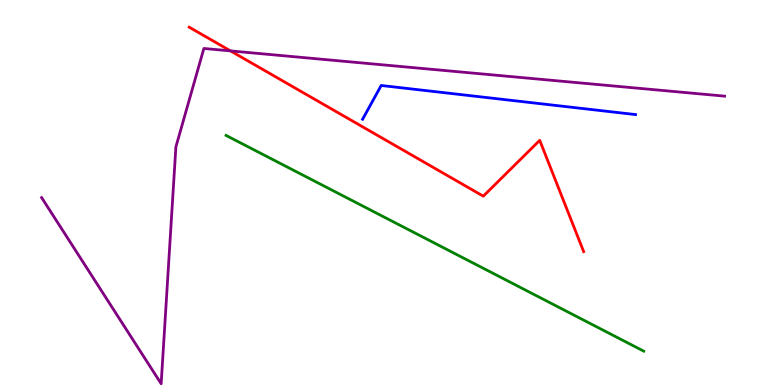[{'lines': ['blue', 'red'], 'intersections': []}, {'lines': ['green', 'red'], 'intersections': []}, {'lines': ['purple', 'red'], 'intersections': [{'x': 2.97, 'y': 8.68}]}, {'lines': ['blue', 'green'], 'intersections': []}, {'lines': ['blue', 'purple'], 'intersections': []}, {'lines': ['green', 'purple'], 'intersections': []}]